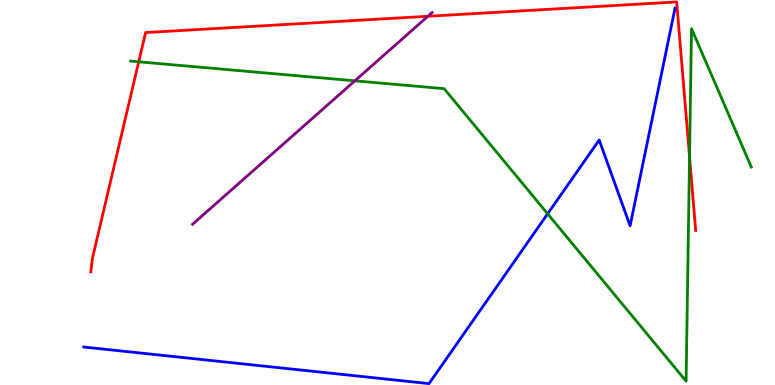[{'lines': ['blue', 'red'], 'intersections': []}, {'lines': ['green', 'red'], 'intersections': [{'x': 1.79, 'y': 8.39}, {'x': 8.9, 'y': 5.93}]}, {'lines': ['purple', 'red'], 'intersections': [{'x': 5.52, 'y': 9.58}]}, {'lines': ['blue', 'green'], 'intersections': [{'x': 7.07, 'y': 4.45}]}, {'lines': ['blue', 'purple'], 'intersections': []}, {'lines': ['green', 'purple'], 'intersections': [{'x': 4.58, 'y': 7.9}]}]